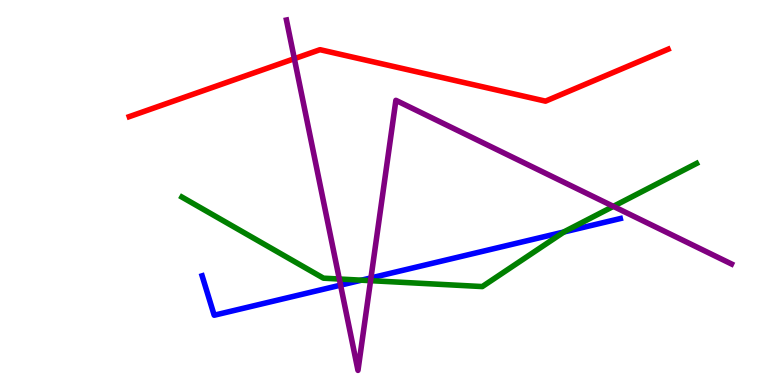[{'lines': ['blue', 'red'], 'intersections': []}, {'lines': ['green', 'red'], 'intersections': []}, {'lines': ['purple', 'red'], 'intersections': [{'x': 3.8, 'y': 8.48}]}, {'lines': ['blue', 'green'], 'intersections': [{'x': 4.66, 'y': 2.72}, {'x': 7.28, 'y': 3.97}]}, {'lines': ['blue', 'purple'], 'intersections': [{'x': 4.39, 'y': 2.59}, {'x': 4.79, 'y': 2.78}]}, {'lines': ['green', 'purple'], 'intersections': [{'x': 4.38, 'y': 2.75}, {'x': 4.78, 'y': 2.71}, {'x': 7.91, 'y': 4.64}]}]